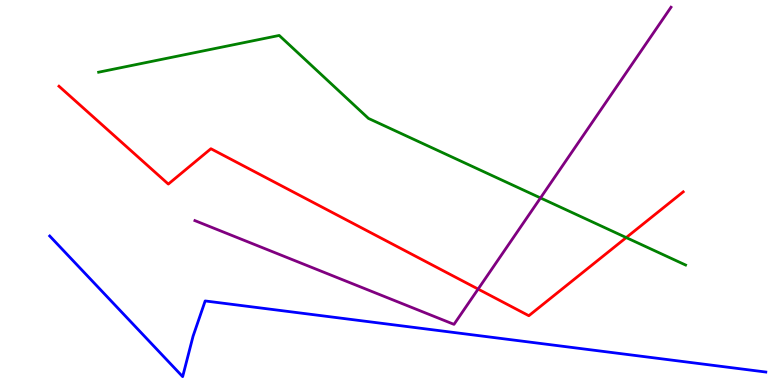[{'lines': ['blue', 'red'], 'intersections': []}, {'lines': ['green', 'red'], 'intersections': [{'x': 8.08, 'y': 3.83}]}, {'lines': ['purple', 'red'], 'intersections': [{'x': 6.17, 'y': 2.49}]}, {'lines': ['blue', 'green'], 'intersections': []}, {'lines': ['blue', 'purple'], 'intersections': []}, {'lines': ['green', 'purple'], 'intersections': [{'x': 6.97, 'y': 4.86}]}]